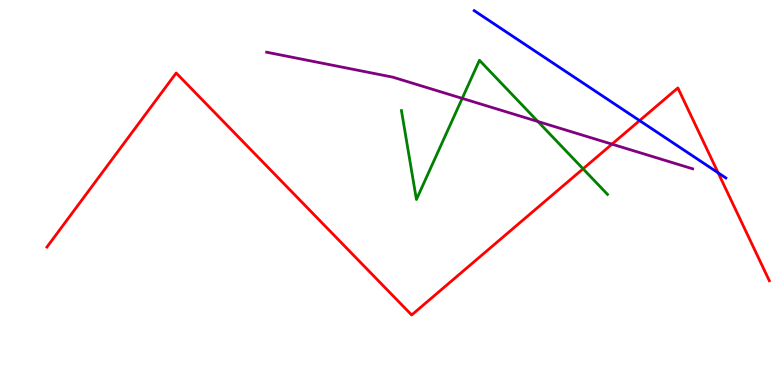[{'lines': ['blue', 'red'], 'intersections': [{'x': 8.25, 'y': 6.87}, {'x': 9.27, 'y': 5.51}]}, {'lines': ['green', 'red'], 'intersections': [{'x': 7.52, 'y': 5.62}]}, {'lines': ['purple', 'red'], 'intersections': [{'x': 7.9, 'y': 6.26}]}, {'lines': ['blue', 'green'], 'intersections': []}, {'lines': ['blue', 'purple'], 'intersections': []}, {'lines': ['green', 'purple'], 'intersections': [{'x': 5.96, 'y': 7.44}, {'x': 6.94, 'y': 6.84}]}]